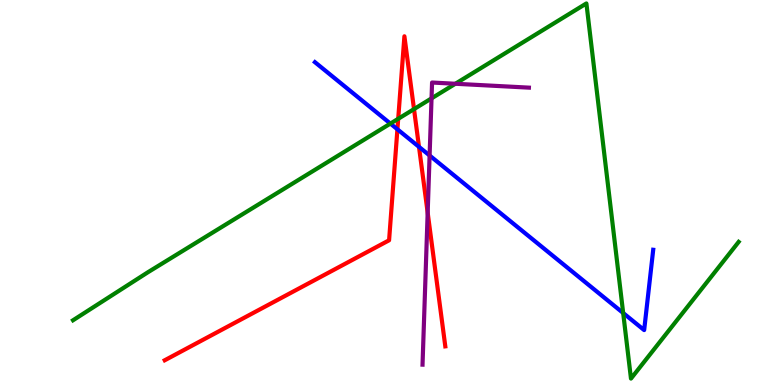[{'lines': ['blue', 'red'], 'intersections': [{'x': 5.13, 'y': 6.64}, {'x': 5.41, 'y': 6.19}]}, {'lines': ['green', 'red'], 'intersections': [{'x': 5.14, 'y': 6.91}, {'x': 5.34, 'y': 7.17}]}, {'lines': ['purple', 'red'], 'intersections': [{'x': 5.52, 'y': 4.48}]}, {'lines': ['blue', 'green'], 'intersections': [{'x': 5.04, 'y': 6.79}, {'x': 8.04, 'y': 1.87}]}, {'lines': ['blue', 'purple'], 'intersections': [{'x': 5.54, 'y': 5.96}]}, {'lines': ['green', 'purple'], 'intersections': [{'x': 5.57, 'y': 7.44}, {'x': 5.88, 'y': 7.82}]}]